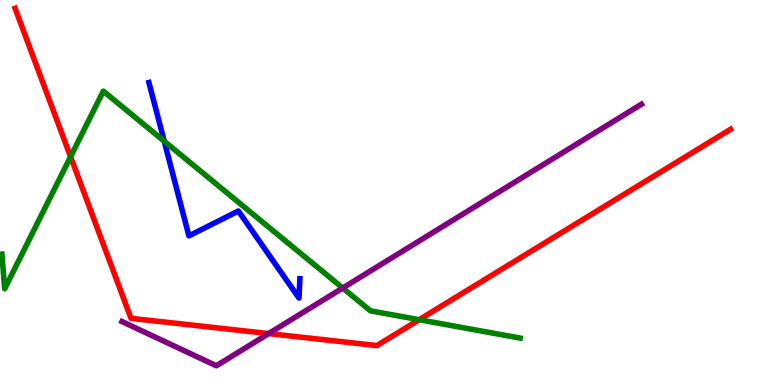[{'lines': ['blue', 'red'], 'intersections': []}, {'lines': ['green', 'red'], 'intersections': [{'x': 0.911, 'y': 5.93}, {'x': 5.41, 'y': 1.7}]}, {'lines': ['purple', 'red'], 'intersections': [{'x': 3.47, 'y': 1.34}]}, {'lines': ['blue', 'green'], 'intersections': [{'x': 2.12, 'y': 6.33}]}, {'lines': ['blue', 'purple'], 'intersections': []}, {'lines': ['green', 'purple'], 'intersections': [{'x': 4.42, 'y': 2.52}]}]